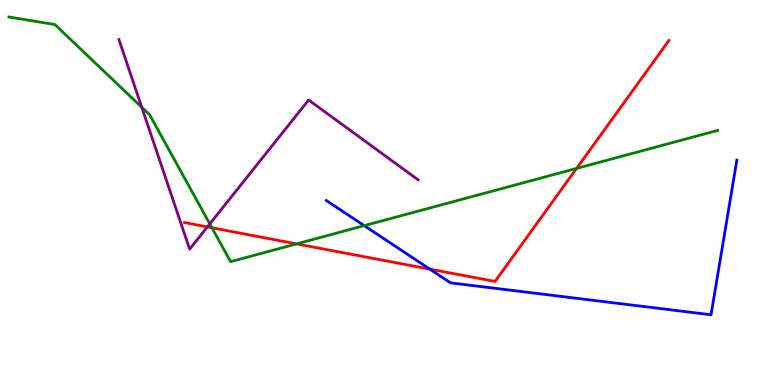[{'lines': ['blue', 'red'], 'intersections': [{'x': 5.55, 'y': 3.01}]}, {'lines': ['green', 'red'], 'intersections': [{'x': 2.73, 'y': 4.08}, {'x': 3.83, 'y': 3.67}, {'x': 7.44, 'y': 5.63}]}, {'lines': ['purple', 'red'], 'intersections': [{'x': 2.68, 'y': 4.11}]}, {'lines': ['blue', 'green'], 'intersections': [{'x': 4.7, 'y': 4.14}]}, {'lines': ['blue', 'purple'], 'intersections': []}, {'lines': ['green', 'purple'], 'intersections': [{'x': 1.83, 'y': 7.21}, {'x': 2.71, 'y': 4.19}]}]